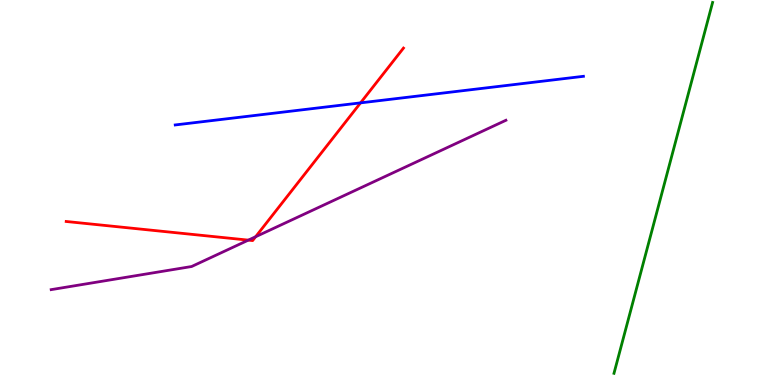[{'lines': ['blue', 'red'], 'intersections': [{'x': 4.65, 'y': 7.33}]}, {'lines': ['green', 'red'], 'intersections': []}, {'lines': ['purple', 'red'], 'intersections': [{'x': 3.2, 'y': 3.76}, {'x': 3.3, 'y': 3.85}]}, {'lines': ['blue', 'green'], 'intersections': []}, {'lines': ['blue', 'purple'], 'intersections': []}, {'lines': ['green', 'purple'], 'intersections': []}]